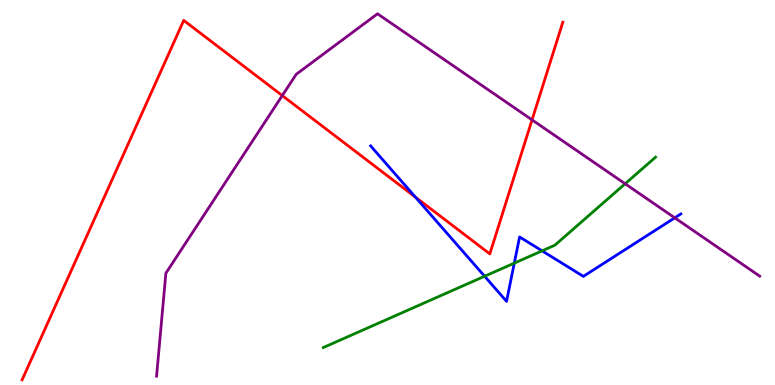[{'lines': ['blue', 'red'], 'intersections': [{'x': 5.36, 'y': 4.88}]}, {'lines': ['green', 'red'], 'intersections': []}, {'lines': ['purple', 'red'], 'intersections': [{'x': 3.64, 'y': 7.52}, {'x': 6.87, 'y': 6.89}]}, {'lines': ['blue', 'green'], 'intersections': [{'x': 6.25, 'y': 2.82}, {'x': 6.64, 'y': 3.17}, {'x': 6.99, 'y': 3.48}]}, {'lines': ['blue', 'purple'], 'intersections': [{'x': 8.71, 'y': 4.34}]}, {'lines': ['green', 'purple'], 'intersections': [{'x': 8.07, 'y': 5.23}]}]